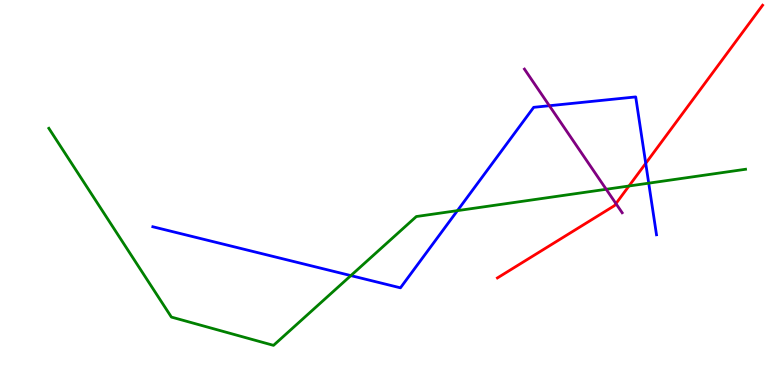[{'lines': ['blue', 'red'], 'intersections': [{'x': 8.33, 'y': 5.76}]}, {'lines': ['green', 'red'], 'intersections': [{'x': 8.12, 'y': 5.17}]}, {'lines': ['purple', 'red'], 'intersections': [{'x': 7.95, 'y': 4.71}]}, {'lines': ['blue', 'green'], 'intersections': [{'x': 4.53, 'y': 2.84}, {'x': 5.9, 'y': 4.53}, {'x': 8.37, 'y': 5.24}]}, {'lines': ['blue', 'purple'], 'intersections': [{'x': 7.09, 'y': 7.25}]}, {'lines': ['green', 'purple'], 'intersections': [{'x': 7.82, 'y': 5.08}]}]